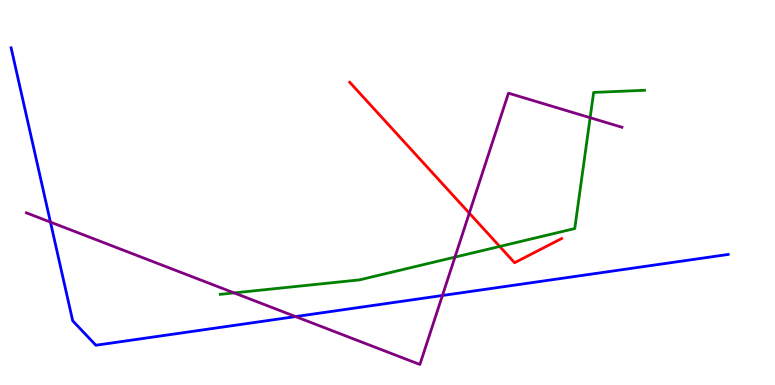[{'lines': ['blue', 'red'], 'intersections': []}, {'lines': ['green', 'red'], 'intersections': [{'x': 6.45, 'y': 3.6}]}, {'lines': ['purple', 'red'], 'intersections': [{'x': 6.06, 'y': 4.46}]}, {'lines': ['blue', 'green'], 'intersections': []}, {'lines': ['blue', 'purple'], 'intersections': [{'x': 0.651, 'y': 4.23}, {'x': 3.81, 'y': 1.78}, {'x': 5.71, 'y': 2.32}]}, {'lines': ['green', 'purple'], 'intersections': [{'x': 3.02, 'y': 2.39}, {'x': 5.87, 'y': 3.32}, {'x': 7.61, 'y': 6.94}]}]